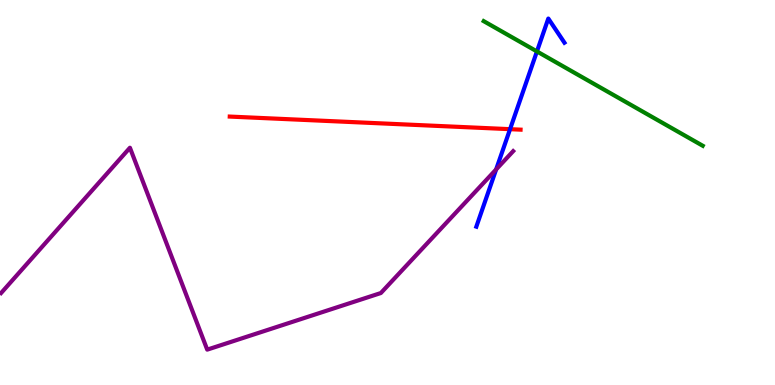[{'lines': ['blue', 'red'], 'intersections': [{'x': 6.58, 'y': 6.64}]}, {'lines': ['green', 'red'], 'intersections': []}, {'lines': ['purple', 'red'], 'intersections': []}, {'lines': ['blue', 'green'], 'intersections': [{'x': 6.93, 'y': 8.66}]}, {'lines': ['blue', 'purple'], 'intersections': [{'x': 6.4, 'y': 5.6}]}, {'lines': ['green', 'purple'], 'intersections': []}]